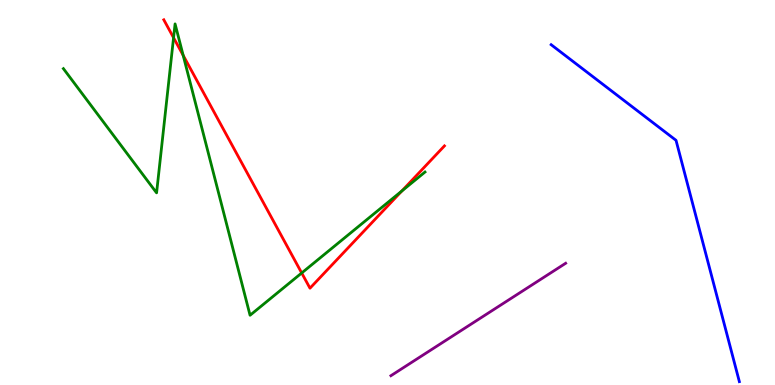[{'lines': ['blue', 'red'], 'intersections': []}, {'lines': ['green', 'red'], 'intersections': [{'x': 2.24, 'y': 9.02}, {'x': 2.36, 'y': 8.56}, {'x': 3.89, 'y': 2.91}, {'x': 5.18, 'y': 5.04}]}, {'lines': ['purple', 'red'], 'intersections': []}, {'lines': ['blue', 'green'], 'intersections': []}, {'lines': ['blue', 'purple'], 'intersections': []}, {'lines': ['green', 'purple'], 'intersections': []}]